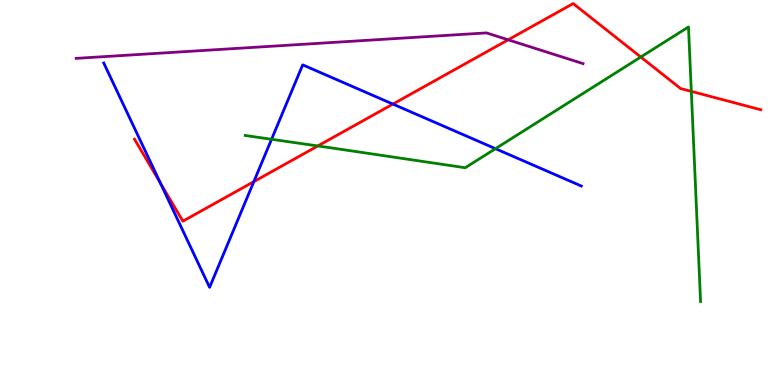[{'lines': ['blue', 'red'], 'intersections': [{'x': 2.07, 'y': 5.24}, {'x': 3.28, 'y': 5.28}, {'x': 5.07, 'y': 7.3}]}, {'lines': ['green', 'red'], 'intersections': [{'x': 4.1, 'y': 6.21}, {'x': 8.27, 'y': 8.52}, {'x': 8.92, 'y': 7.63}]}, {'lines': ['purple', 'red'], 'intersections': [{'x': 6.56, 'y': 8.97}]}, {'lines': ['blue', 'green'], 'intersections': [{'x': 3.5, 'y': 6.38}, {'x': 6.39, 'y': 6.14}]}, {'lines': ['blue', 'purple'], 'intersections': []}, {'lines': ['green', 'purple'], 'intersections': []}]